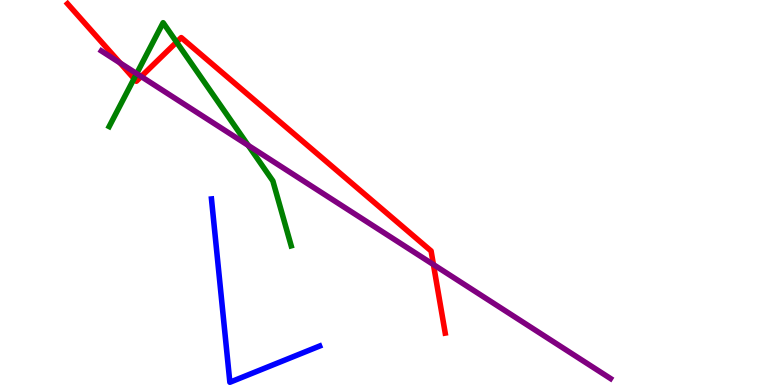[{'lines': ['blue', 'red'], 'intersections': []}, {'lines': ['green', 'red'], 'intersections': [{'x': 1.73, 'y': 7.96}, {'x': 2.28, 'y': 8.91}]}, {'lines': ['purple', 'red'], 'intersections': [{'x': 1.55, 'y': 8.36}, {'x': 1.82, 'y': 8.01}, {'x': 5.59, 'y': 3.13}]}, {'lines': ['blue', 'green'], 'intersections': []}, {'lines': ['blue', 'purple'], 'intersections': []}, {'lines': ['green', 'purple'], 'intersections': [{'x': 1.76, 'y': 8.09}, {'x': 3.2, 'y': 6.22}]}]